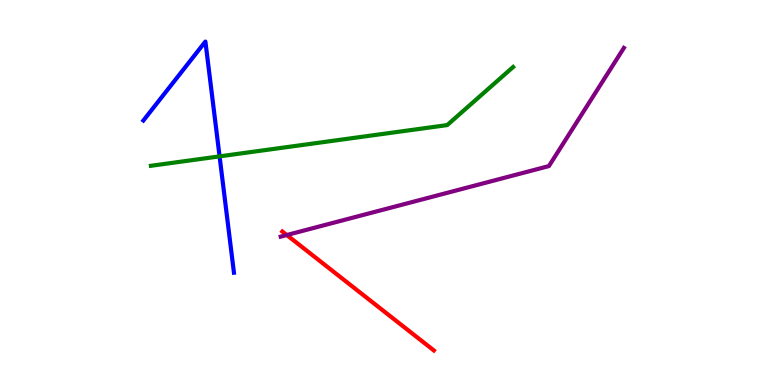[{'lines': ['blue', 'red'], 'intersections': []}, {'lines': ['green', 'red'], 'intersections': []}, {'lines': ['purple', 'red'], 'intersections': [{'x': 3.7, 'y': 3.9}]}, {'lines': ['blue', 'green'], 'intersections': [{'x': 2.83, 'y': 5.94}]}, {'lines': ['blue', 'purple'], 'intersections': []}, {'lines': ['green', 'purple'], 'intersections': []}]